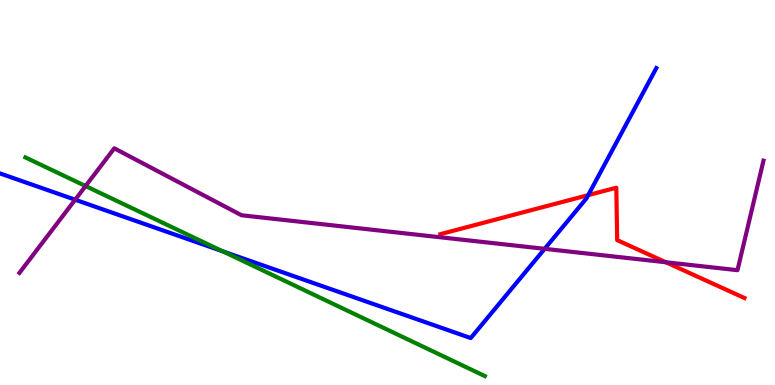[{'lines': ['blue', 'red'], 'intersections': [{'x': 7.59, 'y': 4.93}]}, {'lines': ['green', 'red'], 'intersections': []}, {'lines': ['purple', 'red'], 'intersections': [{'x': 8.59, 'y': 3.19}]}, {'lines': ['blue', 'green'], 'intersections': [{'x': 2.87, 'y': 3.47}]}, {'lines': ['blue', 'purple'], 'intersections': [{'x': 0.97, 'y': 4.81}, {'x': 7.03, 'y': 3.54}]}, {'lines': ['green', 'purple'], 'intersections': [{'x': 1.1, 'y': 5.17}]}]